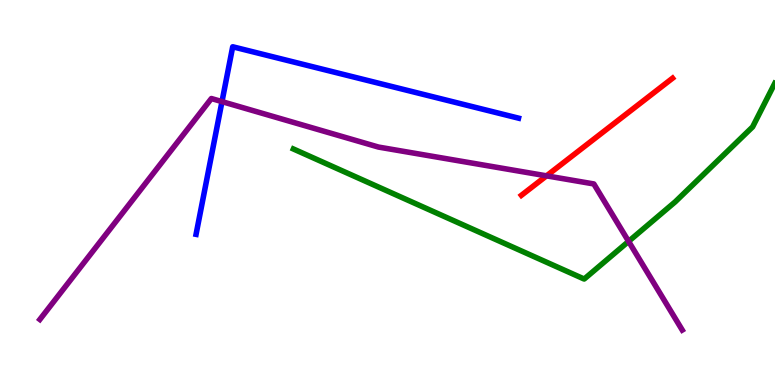[{'lines': ['blue', 'red'], 'intersections': []}, {'lines': ['green', 'red'], 'intersections': []}, {'lines': ['purple', 'red'], 'intersections': [{'x': 7.05, 'y': 5.43}]}, {'lines': ['blue', 'green'], 'intersections': []}, {'lines': ['blue', 'purple'], 'intersections': [{'x': 2.86, 'y': 7.36}]}, {'lines': ['green', 'purple'], 'intersections': [{'x': 8.11, 'y': 3.73}]}]